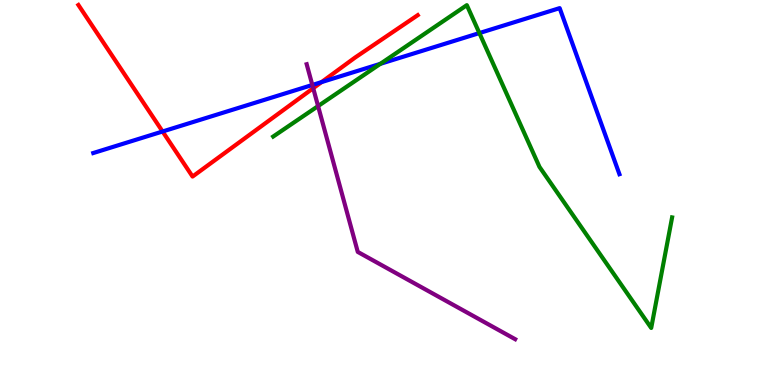[{'lines': ['blue', 'red'], 'intersections': [{'x': 2.1, 'y': 6.58}, {'x': 4.15, 'y': 7.87}]}, {'lines': ['green', 'red'], 'intersections': []}, {'lines': ['purple', 'red'], 'intersections': [{'x': 4.04, 'y': 7.71}]}, {'lines': ['blue', 'green'], 'intersections': [{'x': 4.91, 'y': 8.34}, {'x': 6.19, 'y': 9.14}]}, {'lines': ['blue', 'purple'], 'intersections': [{'x': 4.03, 'y': 7.79}]}, {'lines': ['green', 'purple'], 'intersections': [{'x': 4.1, 'y': 7.24}]}]